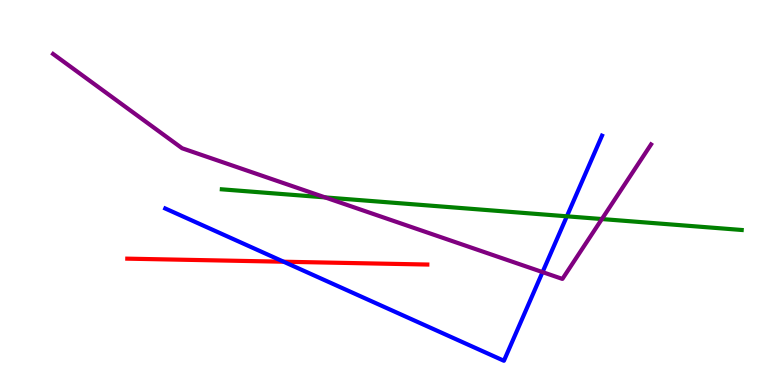[{'lines': ['blue', 'red'], 'intersections': [{'x': 3.66, 'y': 3.2}]}, {'lines': ['green', 'red'], 'intersections': []}, {'lines': ['purple', 'red'], 'intersections': []}, {'lines': ['blue', 'green'], 'intersections': [{'x': 7.31, 'y': 4.38}]}, {'lines': ['blue', 'purple'], 'intersections': [{'x': 7.0, 'y': 2.93}]}, {'lines': ['green', 'purple'], 'intersections': [{'x': 4.2, 'y': 4.87}, {'x': 7.77, 'y': 4.31}]}]